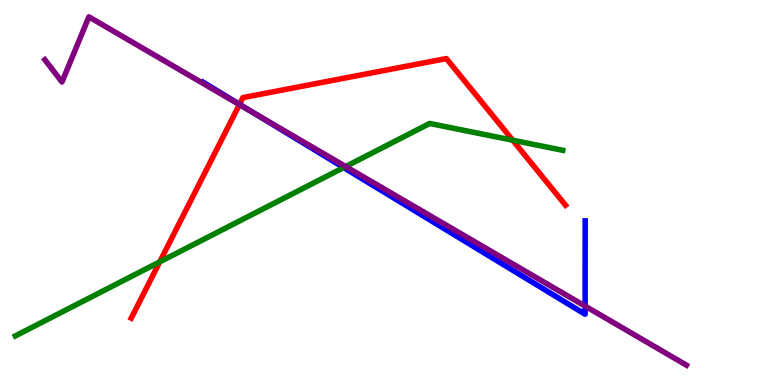[{'lines': ['blue', 'red'], 'intersections': [{'x': 3.09, 'y': 7.29}]}, {'lines': ['green', 'red'], 'intersections': [{'x': 2.06, 'y': 3.2}, {'x': 6.62, 'y': 6.36}]}, {'lines': ['purple', 'red'], 'intersections': [{'x': 3.09, 'y': 7.28}]}, {'lines': ['blue', 'green'], 'intersections': [{'x': 4.43, 'y': 5.65}]}, {'lines': ['blue', 'purple'], 'intersections': [{'x': 3.27, 'y': 7.07}, {'x': 7.55, 'y': 2.05}]}, {'lines': ['green', 'purple'], 'intersections': [{'x': 4.46, 'y': 5.67}]}]